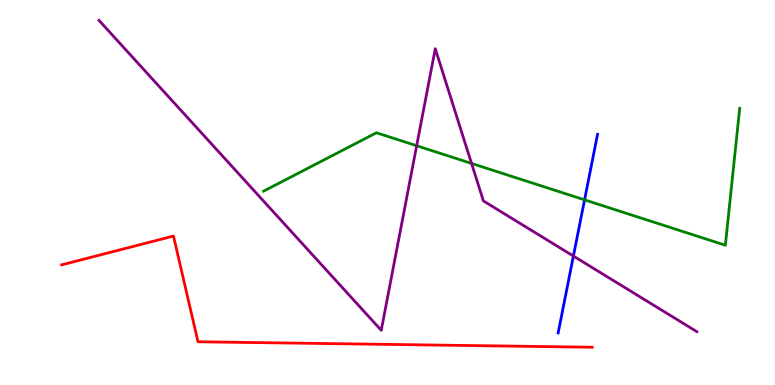[{'lines': ['blue', 'red'], 'intersections': []}, {'lines': ['green', 'red'], 'intersections': []}, {'lines': ['purple', 'red'], 'intersections': []}, {'lines': ['blue', 'green'], 'intersections': [{'x': 7.54, 'y': 4.81}]}, {'lines': ['blue', 'purple'], 'intersections': [{'x': 7.4, 'y': 3.35}]}, {'lines': ['green', 'purple'], 'intersections': [{'x': 5.38, 'y': 6.21}, {'x': 6.08, 'y': 5.76}]}]